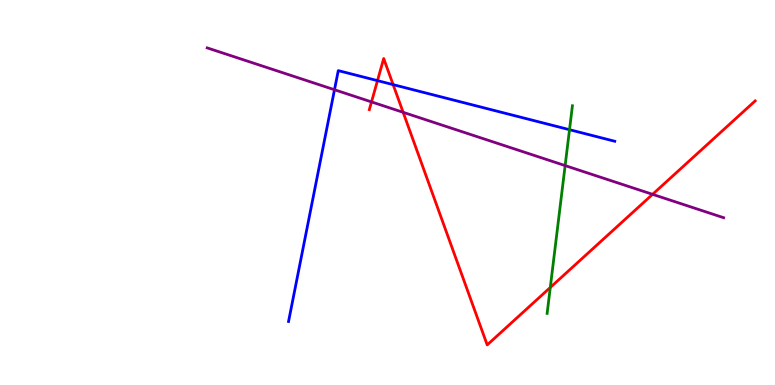[{'lines': ['blue', 'red'], 'intersections': [{'x': 4.87, 'y': 7.91}, {'x': 5.07, 'y': 7.8}]}, {'lines': ['green', 'red'], 'intersections': [{'x': 7.1, 'y': 2.53}]}, {'lines': ['purple', 'red'], 'intersections': [{'x': 4.79, 'y': 7.35}, {'x': 5.2, 'y': 7.08}, {'x': 8.42, 'y': 4.95}]}, {'lines': ['blue', 'green'], 'intersections': [{'x': 7.35, 'y': 6.63}]}, {'lines': ['blue', 'purple'], 'intersections': [{'x': 4.32, 'y': 7.67}]}, {'lines': ['green', 'purple'], 'intersections': [{'x': 7.29, 'y': 5.7}]}]